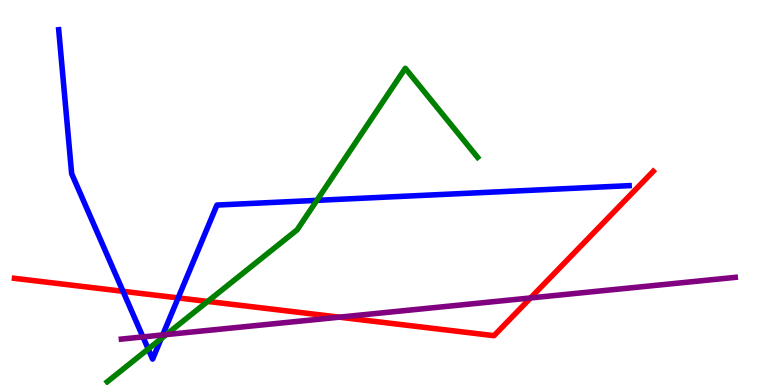[{'lines': ['blue', 'red'], 'intersections': [{'x': 1.59, 'y': 2.43}, {'x': 2.3, 'y': 2.26}]}, {'lines': ['green', 'red'], 'intersections': [{'x': 2.68, 'y': 2.17}]}, {'lines': ['purple', 'red'], 'intersections': [{'x': 4.38, 'y': 1.76}, {'x': 6.85, 'y': 2.26}]}, {'lines': ['blue', 'green'], 'intersections': [{'x': 1.91, 'y': 0.935}, {'x': 2.08, 'y': 1.2}, {'x': 4.09, 'y': 4.8}]}, {'lines': ['blue', 'purple'], 'intersections': [{'x': 1.84, 'y': 1.25}, {'x': 2.1, 'y': 1.3}]}, {'lines': ['green', 'purple'], 'intersections': [{'x': 2.15, 'y': 1.31}]}]